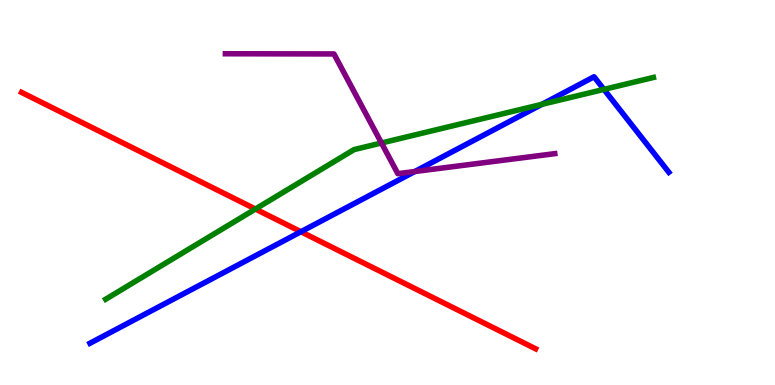[{'lines': ['blue', 'red'], 'intersections': [{'x': 3.88, 'y': 3.98}]}, {'lines': ['green', 'red'], 'intersections': [{'x': 3.3, 'y': 4.57}]}, {'lines': ['purple', 'red'], 'intersections': []}, {'lines': ['blue', 'green'], 'intersections': [{'x': 6.99, 'y': 7.29}, {'x': 7.79, 'y': 7.68}]}, {'lines': ['blue', 'purple'], 'intersections': [{'x': 5.35, 'y': 5.54}]}, {'lines': ['green', 'purple'], 'intersections': [{'x': 4.92, 'y': 6.29}]}]